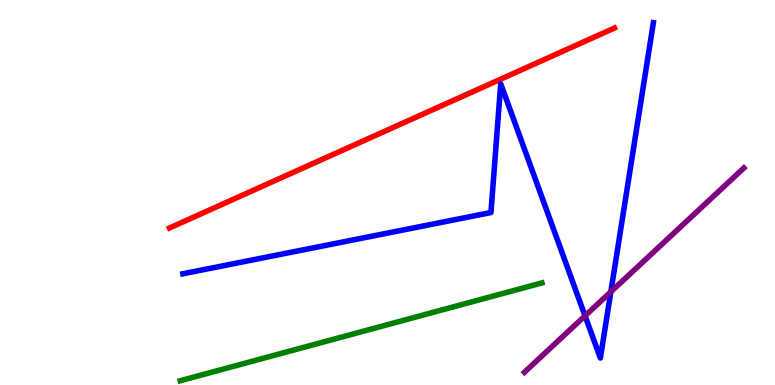[{'lines': ['blue', 'red'], 'intersections': []}, {'lines': ['green', 'red'], 'intersections': []}, {'lines': ['purple', 'red'], 'intersections': []}, {'lines': ['blue', 'green'], 'intersections': []}, {'lines': ['blue', 'purple'], 'intersections': [{'x': 7.55, 'y': 1.8}, {'x': 7.88, 'y': 2.42}]}, {'lines': ['green', 'purple'], 'intersections': []}]